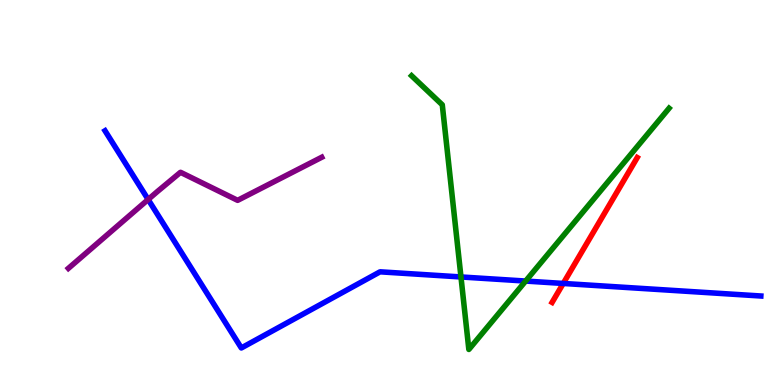[{'lines': ['blue', 'red'], 'intersections': [{'x': 7.27, 'y': 2.64}]}, {'lines': ['green', 'red'], 'intersections': []}, {'lines': ['purple', 'red'], 'intersections': []}, {'lines': ['blue', 'green'], 'intersections': [{'x': 5.95, 'y': 2.81}, {'x': 6.78, 'y': 2.7}]}, {'lines': ['blue', 'purple'], 'intersections': [{'x': 1.91, 'y': 4.82}]}, {'lines': ['green', 'purple'], 'intersections': []}]